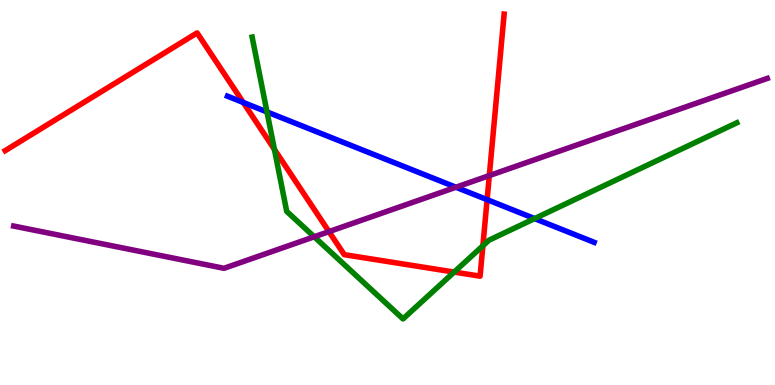[{'lines': ['blue', 'red'], 'intersections': [{'x': 3.14, 'y': 7.34}, {'x': 6.29, 'y': 4.81}]}, {'lines': ['green', 'red'], 'intersections': [{'x': 3.54, 'y': 6.12}, {'x': 5.86, 'y': 2.93}, {'x': 6.23, 'y': 3.62}]}, {'lines': ['purple', 'red'], 'intersections': [{'x': 4.24, 'y': 3.98}, {'x': 6.31, 'y': 5.44}]}, {'lines': ['blue', 'green'], 'intersections': [{'x': 3.45, 'y': 7.09}, {'x': 6.9, 'y': 4.32}]}, {'lines': ['blue', 'purple'], 'intersections': [{'x': 5.88, 'y': 5.14}]}, {'lines': ['green', 'purple'], 'intersections': [{'x': 4.05, 'y': 3.85}]}]